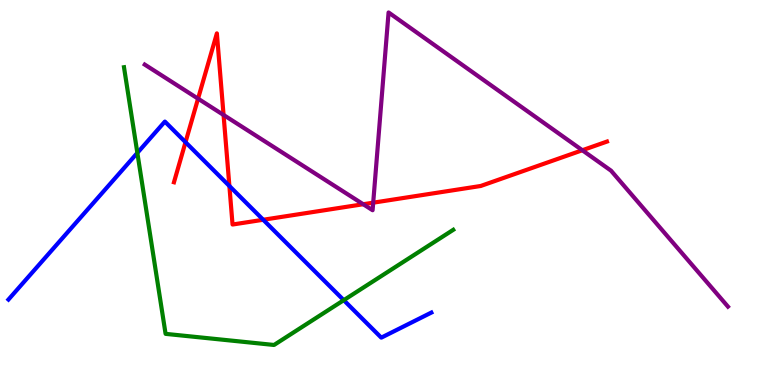[{'lines': ['blue', 'red'], 'intersections': [{'x': 2.39, 'y': 6.31}, {'x': 2.96, 'y': 5.17}, {'x': 3.4, 'y': 4.29}]}, {'lines': ['green', 'red'], 'intersections': []}, {'lines': ['purple', 'red'], 'intersections': [{'x': 2.56, 'y': 7.44}, {'x': 2.88, 'y': 7.01}, {'x': 4.69, 'y': 4.7}, {'x': 4.82, 'y': 4.74}, {'x': 7.51, 'y': 6.1}]}, {'lines': ['blue', 'green'], 'intersections': [{'x': 1.77, 'y': 6.03}, {'x': 4.44, 'y': 2.2}]}, {'lines': ['blue', 'purple'], 'intersections': []}, {'lines': ['green', 'purple'], 'intersections': []}]